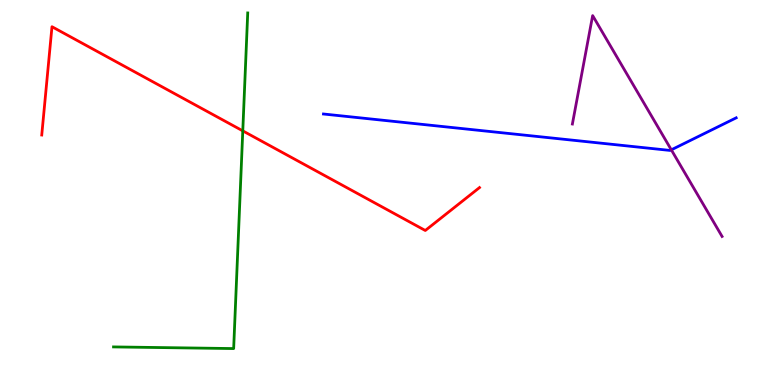[{'lines': ['blue', 'red'], 'intersections': []}, {'lines': ['green', 'red'], 'intersections': [{'x': 3.13, 'y': 6.6}]}, {'lines': ['purple', 'red'], 'intersections': []}, {'lines': ['blue', 'green'], 'intersections': []}, {'lines': ['blue', 'purple'], 'intersections': [{'x': 8.66, 'y': 6.11}]}, {'lines': ['green', 'purple'], 'intersections': []}]